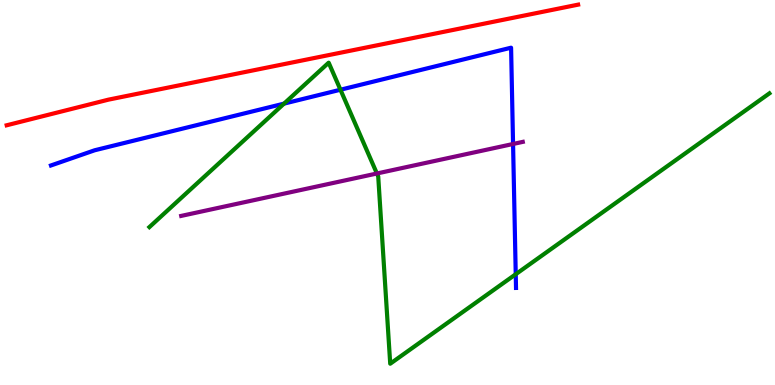[{'lines': ['blue', 'red'], 'intersections': []}, {'lines': ['green', 'red'], 'intersections': []}, {'lines': ['purple', 'red'], 'intersections': []}, {'lines': ['blue', 'green'], 'intersections': [{'x': 3.66, 'y': 7.31}, {'x': 4.39, 'y': 7.67}, {'x': 6.65, 'y': 2.88}]}, {'lines': ['blue', 'purple'], 'intersections': [{'x': 6.62, 'y': 6.26}]}, {'lines': ['green', 'purple'], 'intersections': [{'x': 4.86, 'y': 5.49}]}]